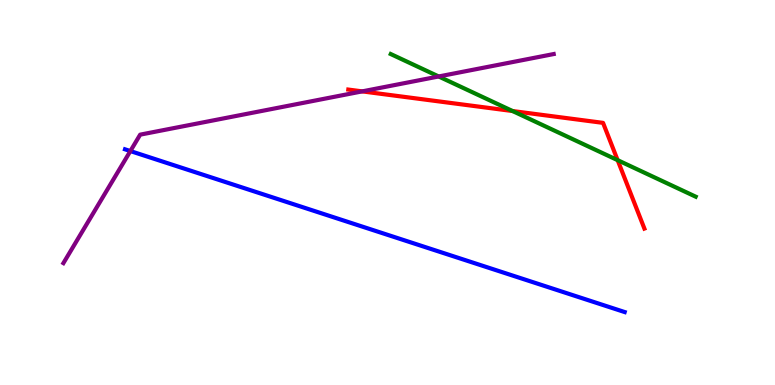[{'lines': ['blue', 'red'], 'intersections': []}, {'lines': ['green', 'red'], 'intersections': [{'x': 6.61, 'y': 7.12}, {'x': 7.97, 'y': 5.84}]}, {'lines': ['purple', 'red'], 'intersections': [{'x': 4.67, 'y': 7.63}]}, {'lines': ['blue', 'green'], 'intersections': []}, {'lines': ['blue', 'purple'], 'intersections': [{'x': 1.68, 'y': 6.08}]}, {'lines': ['green', 'purple'], 'intersections': [{'x': 5.66, 'y': 8.01}]}]